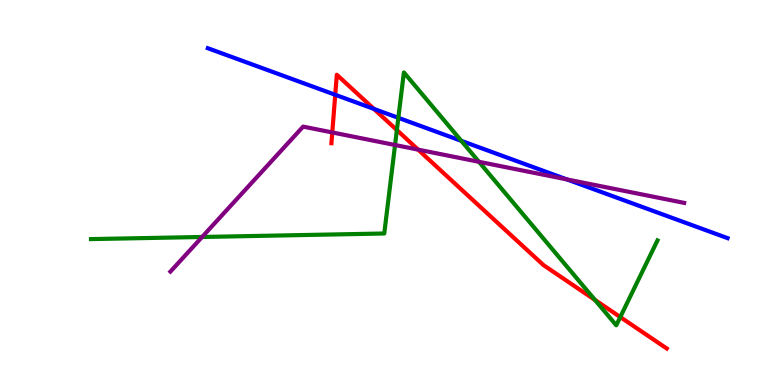[{'lines': ['blue', 'red'], 'intersections': [{'x': 4.33, 'y': 7.54}, {'x': 4.82, 'y': 7.17}]}, {'lines': ['green', 'red'], 'intersections': [{'x': 5.12, 'y': 6.62}, {'x': 7.68, 'y': 2.21}, {'x': 8.0, 'y': 1.76}]}, {'lines': ['purple', 'red'], 'intersections': [{'x': 4.29, 'y': 6.56}, {'x': 5.39, 'y': 6.11}]}, {'lines': ['blue', 'green'], 'intersections': [{'x': 5.14, 'y': 6.94}, {'x': 5.95, 'y': 6.34}]}, {'lines': ['blue', 'purple'], 'intersections': [{'x': 7.31, 'y': 5.34}]}, {'lines': ['green', 'purple'], 'intersections': [{'x': 2.61, 'y': 3.84}, {'x': 5.1, 'y': 6.23}, {'x': 6.18, 'y': 5.8}]}]